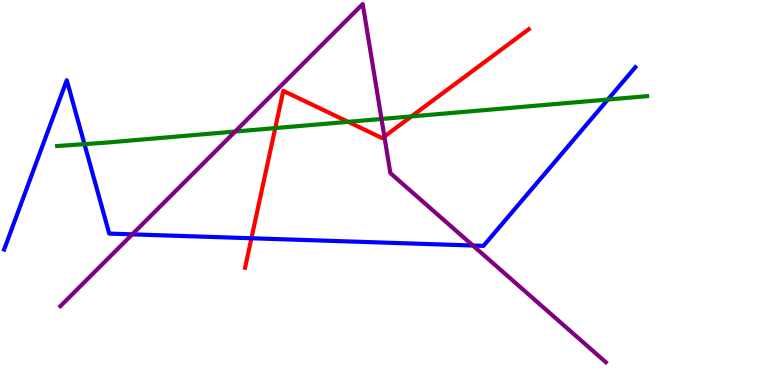[{'lines': ['blue', 'red'], 'intersections': [{'x': 3.24, 'y': 3.81}]}, {'lines': ['green', 'red'], 'intersections': [{'x': 3.55, 'y': 6.67}, {'x': 4.49, 'y': 6.84}, {'x': 5.31, 'y': 6.98}]}, {'lines': ['purple', 'red'], 'intersections': [{'x': 4.96, 'y': 6.45}]}, {'lines': ['blue', 'green'], 'intersections': [{'x': 1.09, 'y': 6.26}, {'x': 7.84, 'y': 7.41}]}, {'lines': ['blue', 'purple'], 'intersections': [{'x': 1.71, 'y': 3.91}, {'x': 6.1, 'y': 3.62}]}, {'lines': ['green', 'purple'], 'intersections': [{'x': 3.03, 'y': 6.58}, {'x': 4.92, 'y': 6.91}]}]